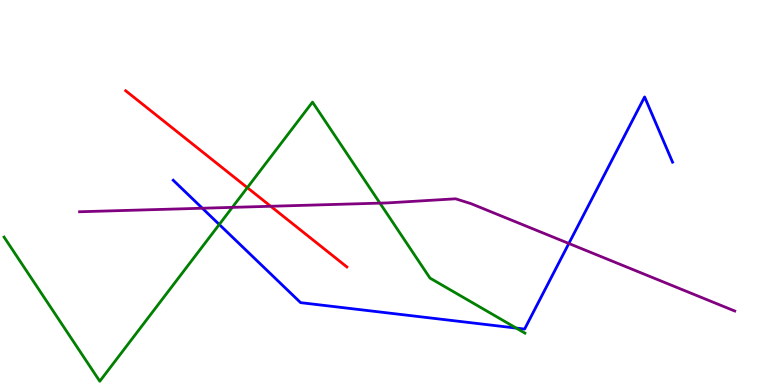[{'lines': ['blue', 'red'], 'intersections': []}, {'lines': ['green', 'red'], 'intersections': [{'x': 3.19, 'y': 5.13}]}, {'lines': ['purple', 'red'], 'intersections': [{'x': 3.49, 'y': 4.64}]}, {'lines': ['blue', 'green'], 'intersections': [{'x': 2.83, 'y': 4.17}, {'x': 6.66, 'y': 1.48}]}, {'lines': ['blue', 'purple'], 'intersections': [{'x': 2.61, 'y': 4.59}, {'x': 7.34, 'y': 3.68}]}, {'lines': ['green', 'purple'], 'intersections': [{'x': 3.0, 'y': 4.61}, {'x': 4.9, 'y': 4.72}]}]